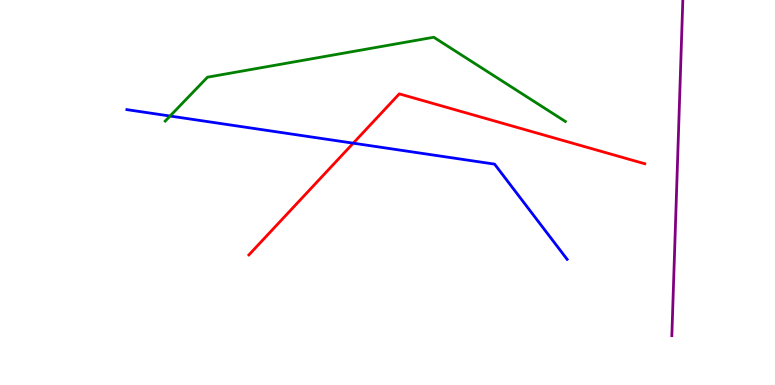[{'lines': ['blue', 'red'], 'intersections': [{'x': 4.56, 'y': 6.28}]}, {'lines': ['green', 'red'], 'intersections': []}, {'lines': ['purple', 'red'], 'intersections': []}, {'lines': ['blue', 'green'], 'intersections': [{'x': 2.19, 'y': 6.99}]}, {'lines': ['blue', 'purple'], 'intersections': []}, {'lines': ['green', 'purple'], 'intersections': []}]